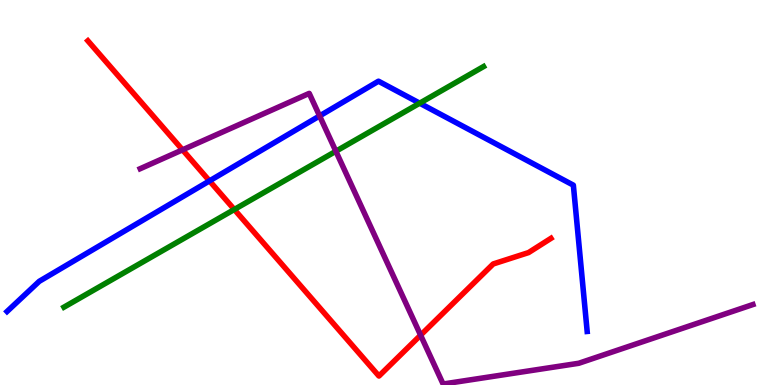[{'lines': ['blue', 'red'], 'intersections': [{'x': 2.7, 'y': 5.3}]}, {'lines': ['green', 'red'], 'intersections': [{'x': 3.02, 'y': 4.56}]}, {'lines': ['purple', 'red'], 'intersections': [{'x': 2.36, 'y': 6.11}, {'x': 5.43, 'y': 1.29}]}, {'lines': ['blue', 'green'], 'intersections': [{'x': 5.42, 'y': 7.32}]}, {'lines': ['blue', 'purple'], 'intersections': [{'x': 4.12, 'y': 6.99}]}, {'lines': ['green', 'purple'], 'intersections': [{'x': 4.33, 'y': 6.07}]}]